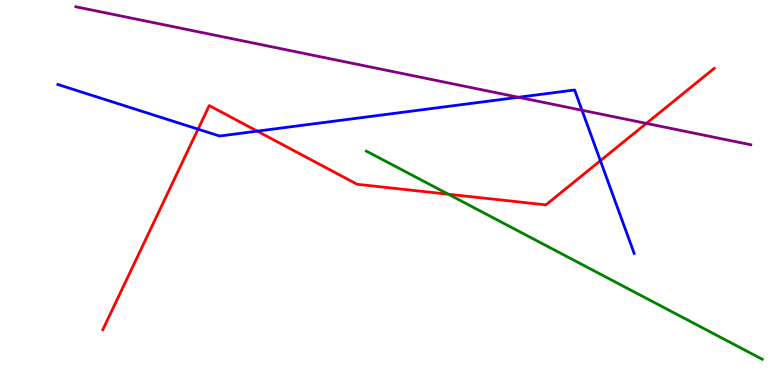[{'lines': ['blue', 'red'], 'intersections': [{'x': 2.56, 'y': 6.64}, {'x': 3.32, 'y': 6.59}, {'x': 7.75, 'y': 5.83}]}, {'lines': ['green', 'red'], 'intersections': [{'x': 5.79, 'y': 4.95}]}, {'lines': ['purple', 'red'], 'intersections': [{'x': 8.34, 'y': 6.79}]}, {'lines': ['blue', 'green'], 'intersections': []}, {'lines': ['blue', 'purple'], 'intersections': [{'x': 6.69, 'y': 7.47}, {'x': 7.51, 'y': 7.14}]}, {'lines': ['green', 'purple'], 'intersections': []}]